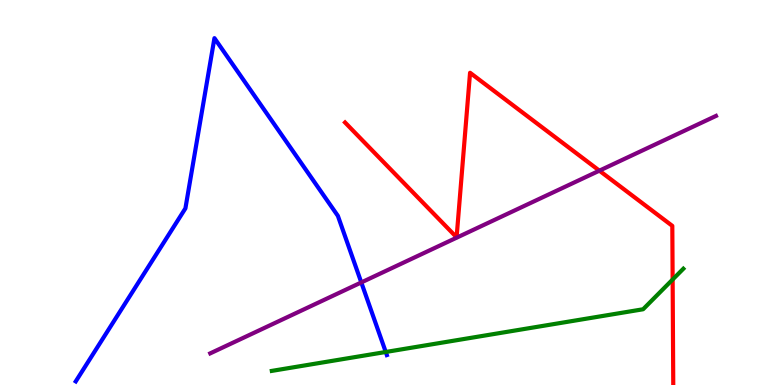[{'lines': ['blue', 'red'], 'intersections': []}, {'lines': ['green', 'red'], 'intersections': [{'x': 8.68, 'y': 2.74}]}, {'lines': ['purple', 'red'], 'intersections': [{'x': 7.73, 'y': 5.57}]}, {'lines': ['blue', 'green'], 'intersections': [{'x': 4.98, 'y': 0.858}]}, {'lines': ['blue', 'purple'], 'intersections': [{'x': 4.66, 'y': 2.66}]}, {'lines': ['green', 'purple'], 'intersections': []}]